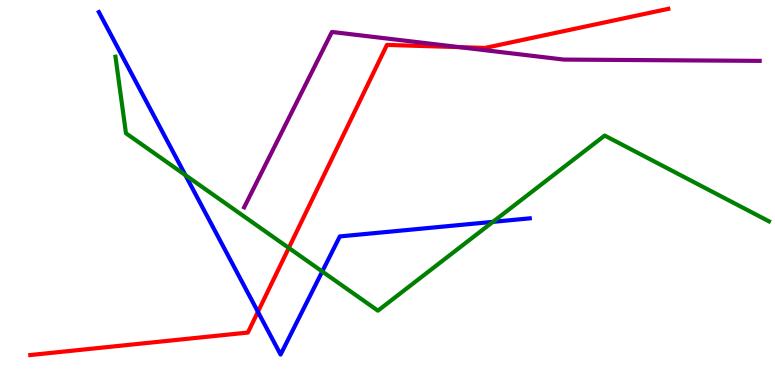[{'lines': ['blue', 'red'], 'intersections': [{'x': 3.33, 'y': 1.9}]}, {'lines': ['green', 'red'], 'intersections': [{'x': 3.73, 'y': 3.56}]}, {'lines': ['purple', 'red'], 'intersections': [{'x': 5.93, 'y': 8.78}]}, {'lines': ['blue', 'green'], 'intersections': [{'x': 2.39, 'y': 5.45}, {'x': 4.16, 'y': 2.95}, {'x': 6.36, 'y': 4.24}]}, {'lines': ['blue', 'purple'], 'intersections': []}, {'lines': ['green', 'purple'], 'intersections': []}]